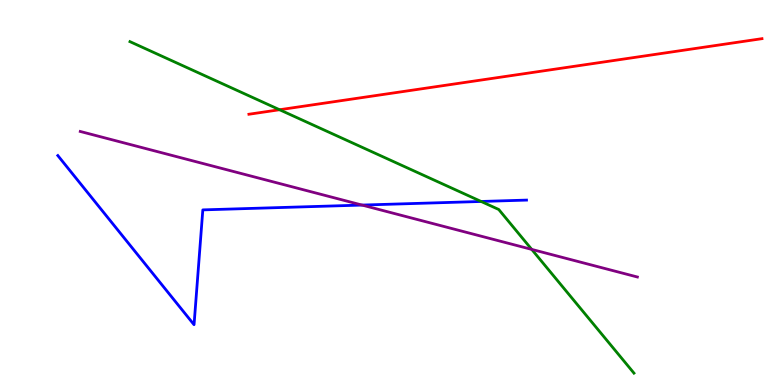[{'lines': ['blue', 'red'], 'intersections': []}, {'lines': ['green', 'red'], 'intersections': [{'x': 3.61, 'y': 7.15}]}, {'lines': ['purple', 'red'], 'intersections': []}, {'lines': ['blue', 'green'], 'intersections': [{'x': 6.21, 'y': 4.77}]}, {'lines': ['blue', 'purple'], 'intersections': [{'x': 4.67, 'y': 4.67}]}, {'lines': ['green', 'purple'], 'intersections': [{'x': 6.86, 'y': 3.52}]}]